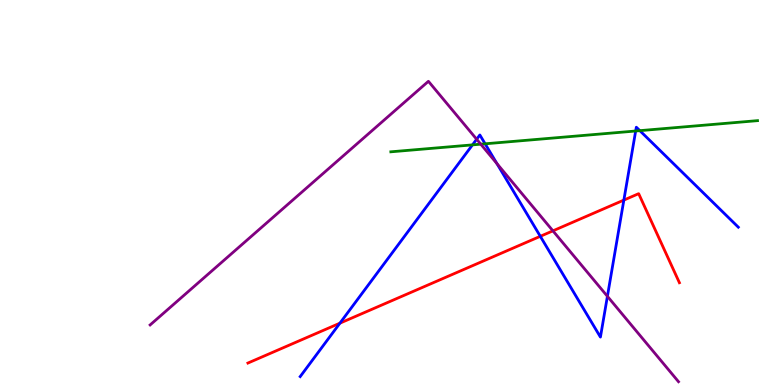[{'lines': ['blue', 'red'], 'intersections': [{'x': 4.39, 'y': 1.61}, {'x': 6.97, 'y': 3.86}, {'x': 8.05, 'y': 4.8}]}, {'lines': ['green', 'red'], 'intersections': []}, {'lines': ['purple', 'red'], 'intersections': [{'x': 7.13, 'y': 4.0}]}, {'lines': ['blue', 'green'], 'intersections': [{'x': 6.1, 'y': 6.24}, {'x': 6.26, 'y': 6.26}, {'x': 8.2, 'y': 6.6}, {'x': 8.26, 'y': 6.61}]}, {'lines': ['blue', 'purple'], 'intersections': [{'x': 6.15, 'y': 6.38}, {'x': 6.41, 'y': 5.75}, {'x': 7.84, 'y': 2.3}]}, {'lines': ['green', 'purple'], 'intersections': [{'x': 6.2, 'y': 6.26}]}]